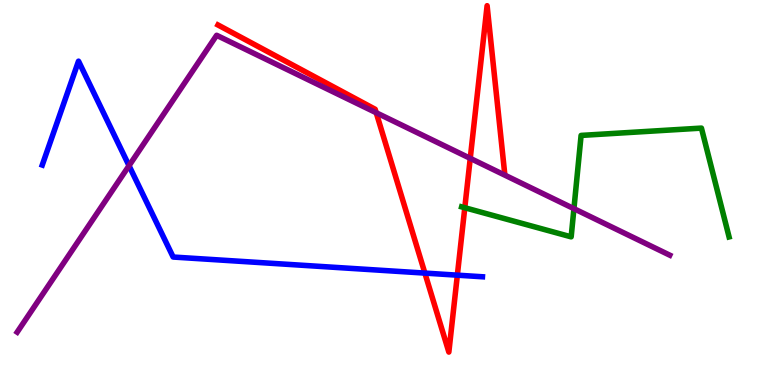[{'lines': ['blue', 'red'], 'intersections': [{'x': 5.48, 'y': 2.91}, {'x': 5.9, 'y': 2.85}]}, {'lines': ['green', 'red'], 'intersections': [{'x': 6.0, 'y': 4.6}]}, {'lines': ['purple', 'red'], 'intersections': [{'x': 4.85, 'y': 7.07}, {'x': 6.07, 'y': 5.89}]}, {'lines': ['blue', 'green'], 'intersections': []}, {'lines': ['blue', 'purple'], 'intersections': [{'x': 1.66, 'y': 5.7}]}, {'lines': ['green', 'purple'], 'intersections': [{'x': 7.41, 'y': 4.58}]}]